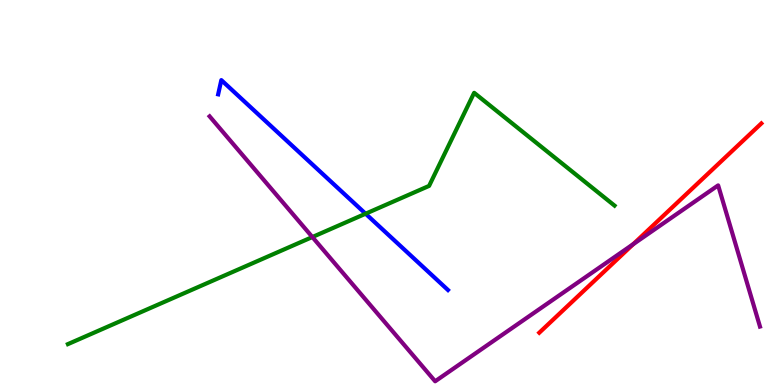[{'lines': ['blue', 'red'], 'intersections': []}, {'lines': ['green', 'red'], 'intersections': []}, {'lines': ['purple', 'red'], 'intersections': [{'x': 8.17, 'y': 3.66}]}, {'lines': ['blue', 'green'], 'intersections': [{'x': 4.72, 'y': 4.45}]}, {'lines': ['blue', 'purple'], 'intersections': []}, {'lines': ['green', 'purple'], 'intersections': [{'x': 4.03, 'y': 3.84}]}]